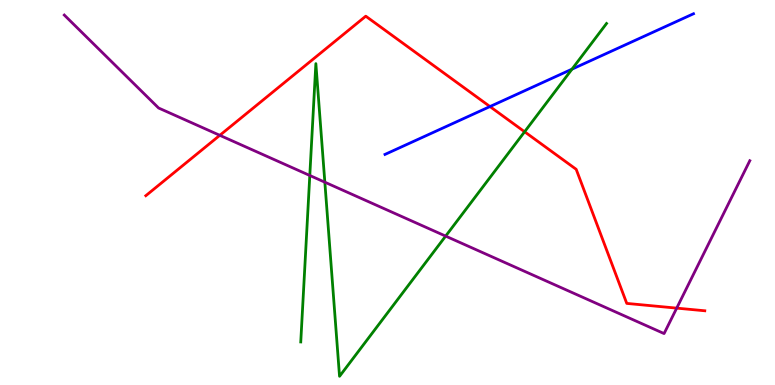[{'lines': ['blue', 'red'], 'intersections': [{'x': 6.32, 'y': 7.23}]}, {'lines': ['green', 'red'], 'intersections': [{'x': 6.77, 'y': 6.58}]}, {'lines': ['purple', 'red'], 'intersections': [{'x': 2.84, 'y': 6.49}, {'x': 8.73, 'y': 2.0}]}, {'lines': ['blue', 'green'], 'intersections': [{'x': 7.38, 'y': 8.2}]}, {'lines': ['blue', 'purple'], 'intersections': []}, {'lines': ['green', 'purple'], 'intersections': [{'x': 4.0, 'y': 5.44}, {'x': 4.19, 'y': 5.27}, {'x': 5.75, 'y': 3.87}]}]